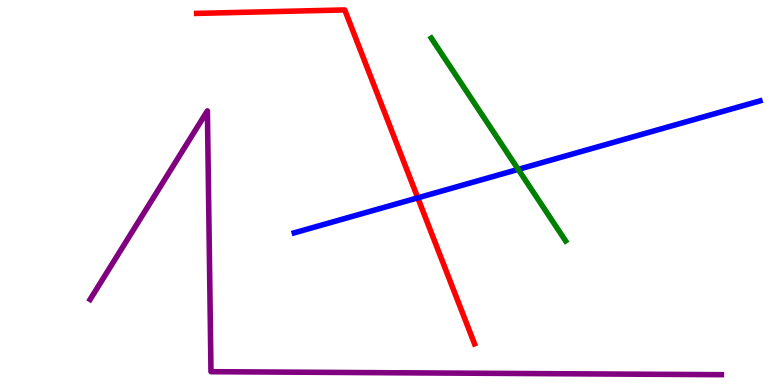[{'lines': ['blue', 'red'], 'intersections': [{'x': 5.39, 'y': 4.86}]}, {'lines': ['green', 'red'], 'intersections': []}, {'lines': ['purple', 'red'], 'intersections': []}, {'lines': ['blue', 'green'], 'intersections': [{'x': 6.69, 'y': 5.6}]}, {'lines': ['blue', 'purple'], 'intersections': []}, {'lines': ['green', 'purple'], 'intersections': []}]